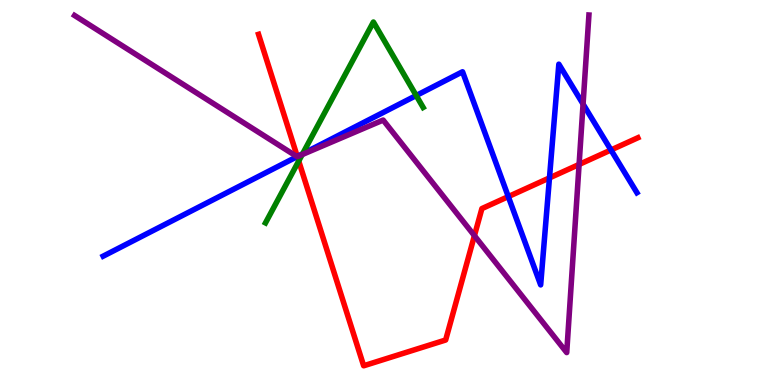[{'lines': ['blue', 'red'], 'intersections': [{'x': 3.84, 'y': 5.93}, {'x': 6.56, 'y': 4.89}, {'x': 7.09, 'y': 5.38}, {'x': 7.88, 'y': 6.1}]}, {'lines': ['green', 'red'], 'intersections': [{'x': 3.85, 'y': 5.82}]}, {'lines': ['purple', 'red'], 'intersections': [{'x': 3.84, 'y': 5.93}, {'x': 6.12, 'y': 3.88}, {'x': 7.47, 'y': 5.73}]}, {'lines': ['blue', 'green'], 'intersections': [{'x': 3.9, 'y': 6.0}, {'x': 5.37, 'y': 7.52}]}, {'lines': ['blue', 'purple'], 'intersections': [{'x': 3.83, 'y': 5.93}, {'x': 7.52, 'y': 7.3}]}, {'lines': ['green', 'purple'], 'intersections': [{'x': 3.9, 'y': 5.99}]}]